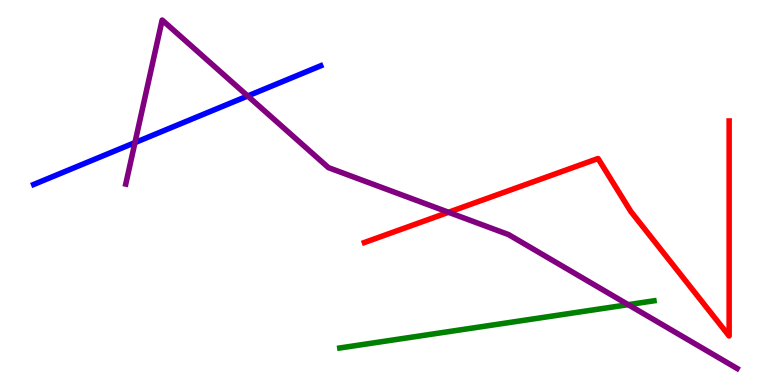[{'lines': ['blue', 'red'], 'intersections': []}, {'lines': ['green', 'red'], 'intersections': []}, {'lines': ['purple', 'red'], 'intersections': [{'x': 5.79, 'y': 4.49}]}, {'lines': ['blue', 'green'], 'intersections': []}, {'lines': ['blue', 'purple'], 'intersections': [{'x': 1.74, 'y': 6.3}, {'x': 3.2, 'y': 7.51}]}, {'lines': ['green', 'purple'], 'intersections': [{'x': 8.11, 'y': 2.09}]}]